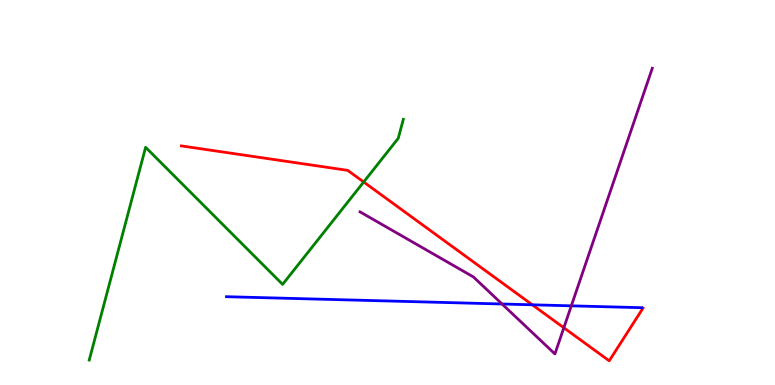[{'lines': ['blue', 'red'], 'intersections': [{'x': 6.87, 'y': 2.08}]}, {'lines': ['green', 'red'], 'intersections': [{'x': 4.69, 'y': 5.27}]}, {'lines': ['purple', 'red'], 'intersections': [{'x': 7.28, 'y': 1.49}]}, {'lines': ['blue', 'green'], 'intersections': []}, {'lines': ['blue', 'purple'], 'intersections': [{'x': 6.48, 'y': 2.1}, {'x': 7.37, 'y': 2.06}]}, {'lines': ['green', 'purple'], 'intersections': []}]